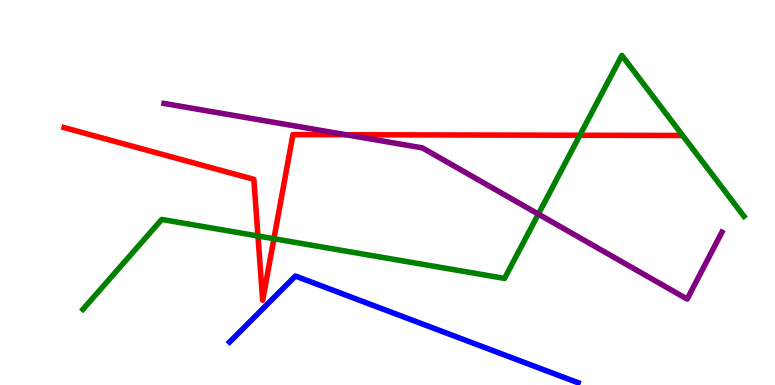[{'lines': ['blue', 'red'], 'intersections': []}, {'lines': ['green', 'red'], 'intersections': [{'x': 3.33, 'y': 3.87}, {'x': 3.53, 'y': 3.8}, {'x': 7.48, 'y': 6.49}]}, {'lines': ['purple', 'red'], 'intersections': [{'x': 4.46, 'y': 6.5}]}, {'lines': ['blue', 'green'], 'intersections': []}, {'lines': ['blue', 'purple'], 'intersections': []}, {'lines': ['green', 'purple'], 'intersections': [{'x': 6.95, 'y': 4.44}]}]